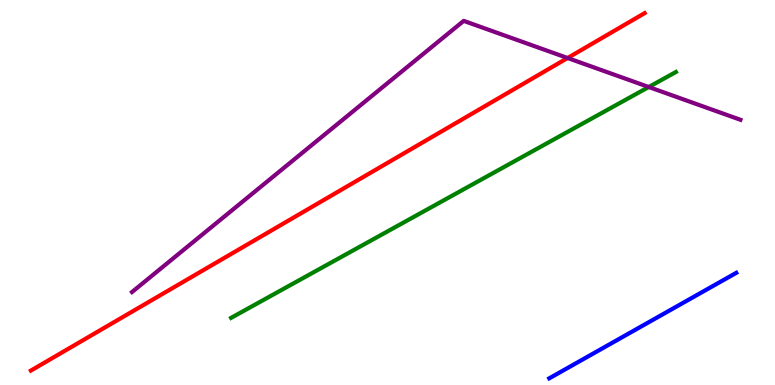[{'lines': ['blue', 'red'], 'intersections': []}, {'lines': ['green', 'red'], 'intersections': []}, {'lines': ['purple', 'red'], 'intersections': [{'x': 7.32, 'y': 8.49}]}, {'lines': ['blue', 'green'], 'intersections': []}, {'lines': ['blue', 'purple'], 'intersections': []}, {'lines': ['green', 'purple'], 'intersections': [{'x': 8.37, 'y': 7.74}]}]